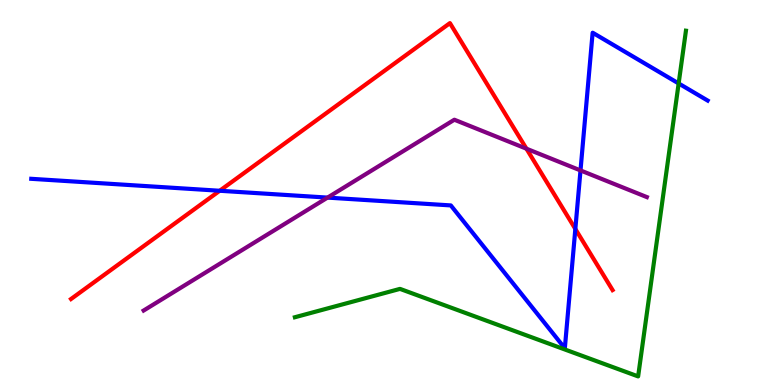[{'lines': ['blue', 'red'], 'intersections': [{'x': 2.83, 'y': 5.05}, {'x': 7.42, 'y': 4.05}]}, {'lines': ['green', 'red'], 'intersections': []}, {'lines': ['purple', 'red'], 'intersections': [{'x': 6.79, 'y': 6.14}]}, {'lines': ['blue', 'green'], 'intersections': [{'x': 8.76, 'y': 7.83}]}, {'lines': ['blue', 'purple'], 'intersections': [{'x': 4.23, 'y': 4.87}, {'x': 7.49, 'y': 5.57}]}, {'lines': ['green', 'purple'], 'intersections': []}]